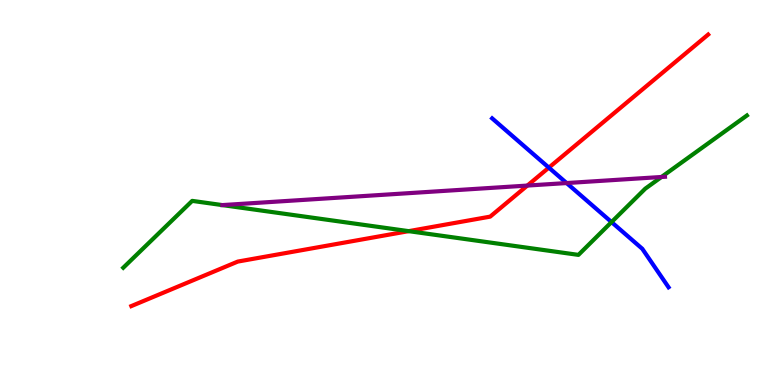[{'lines': ['blue', 'red'], 'intersections': [{'x': 7.08, 'y': 5.65}]}, {'lines': ['green', 'red'], 'intersections': [{'x': 5.27, 'y': 4.0}]}, {'lines': ['purple', 'red'], 'intersections': [{'x': 6.8, 'y': 5.18}]}, {'lines': ['blue', 'green'], 'intersections': [{'x': 7.89, 'y': 4.23}]}, {'lines': ['blue', 'purple'], 'intersections': [{'x': 7.31, 'y': 5.25}]}, {'lines': ['green', 'purple'], 'intersections': [{'x': 8.54, 'y': 5.4}]}]